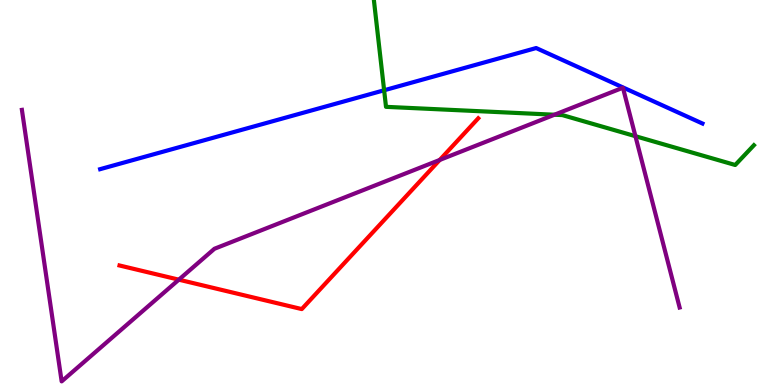[{'lines': ['blue', 'red'], 'intersections': []}, {'lines': ['green', 'red'], 'intersections': []}, {'lines': ['purple', 'red'], 'intersections': [{'x': 2.31, 'y': 2.74}, {'x': 5.67, 'y': 5.85}]}, {'lines': ['blue', 'green'], 'intersections': [{'x': 4.96, 'y': 7.66}]}, {'lines': ['blue', 'purple'], 'intersections': []}, {'lines': ['green', 'purple'], 'intersections': [{'x': 7.15, 'y': 7.02}, {'x': 8.2, 'y': 6.46}]}]